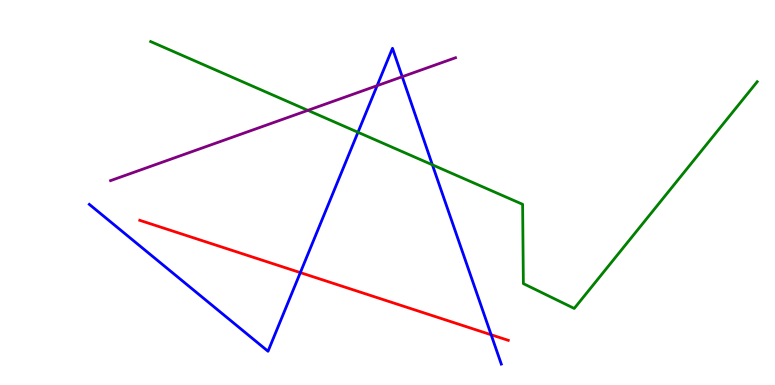[{'lines': ['blue', 'red'], 'intersections': [{'x': 3.88, 'y': 2.92}, {'x': 6.34, 'y': 1.31}]}, {'lines': ['green', 'red'], 'intersections': []}, {'lines': ['purple', 'red'], 'intersections': []}, {'lines': ['blue', 'green'], 'intersections': [{'x': 4.62, 'y': 6.56}, {'x': 5.58, 'y': 5.72}]}, {'lines': ['blue', 'purple'], 'intersections': [{'x': 4.87, 'y': 7.77}, {'x': 5.19, 'y': 8.01}]}, {'lines': ['green', 'purple'], 'intersections': [{'x': 3.97, 'y': 7.13}]}]